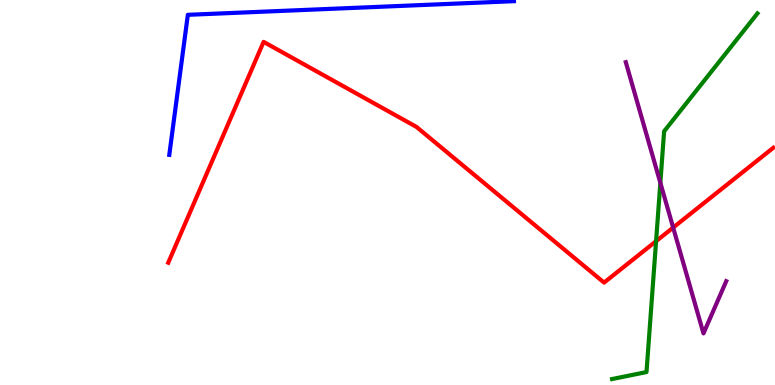[{'lines': ['blue', 'red'], 'intersections': []}, {'lines': ['green', 'red'], 'intersections': [{'x': 8.47, 'y': 3.74}]}, {'lines': ['purple', 'red'], 'intersections': [{'x': 8.69, 'y': 4.09}]}, {'lines': ['blue', 'green'], 'intersections': []}, {'lines': ['blue', 'purple'], 'intersections': []}, {'lines': ['green', 'purple'], 'intersections': [{'x': 8.52, 'y': 5.25}]}]